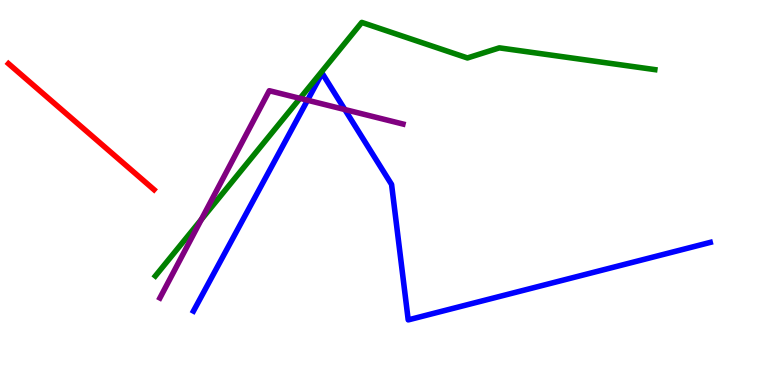[{'lines': ['blue', 'red'], 'intersections': []}, {'lines': ['green', 'red'], 'intersections': []}, {'lines': ['purple', 'red'], 'intersections': []}, {'lines': ['blue', 'green'], 'intersections': []}, {'lines': ['blue', 'purple'], 'intersections': [{'x': 3.97, 'y': 7.4}, {'x': 4.45, 'y': 7.16}]}, {'lines': ['green', 'purple'], 'intersections': [{'x': 2.6, 'y': 4.3}, {'x': 3.87, 'y': 7.45}]}]